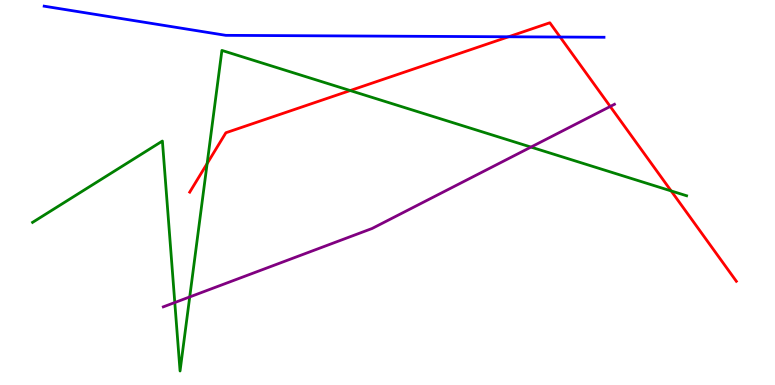[{'lines': ['blue', 'red'], 'intersections': [{'x': 6.56, 'y': 9.04}, {'x': 7.23, 'y': 9.04}]}, {'lines': ['green', 'red'], 'intersections': [{'x': 2.67, 'y': 5.75}, {'x': 4.52, 'y': 7.65}, {'x': 8.66, 'y': 5.04}]}, {'lines': ['purple', 'red'], 'intersections': [{'x': 7.87, 'y': 7.23}]}, {'lines': ['blue', 'green'], 'intersections': []}, {'lines': ['blue', 'purple'], 'intersections': []}, {'lines': ['green', 'purple'], 'intersections': [{'x': 2.26, 'y': 2.14}, {'x': 2.45, 'y': 2.29}, {'x': 6.85, 'y': 6.18}]}]